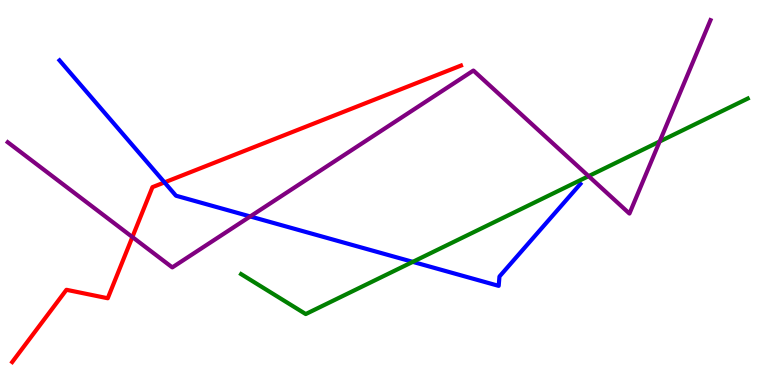[{'lines': ['blue', 'red'], 'intersections': [{'x': 2.12, 'y': 5.26}]}, {'lines': ['green', 'red'], 'intersections': []}, {'lines': ['purple', 'red'], 'intersections': [{'x': 1.71, 'y': 3.84}]}, {'lines': ['blue', 'green'], 'intersections': [{'x': 5.33, 'y': 3.2}]}, {'lines': ['blue', 'purple'], 'intersections': [{'x': 3.23, 'y': 4.38}]}, {'lines': ['green', 'purple'], 'intersections': [{'x': 7.59, 'y': 5.42}, {'x': 8.51, 'y': 6.32}]}]